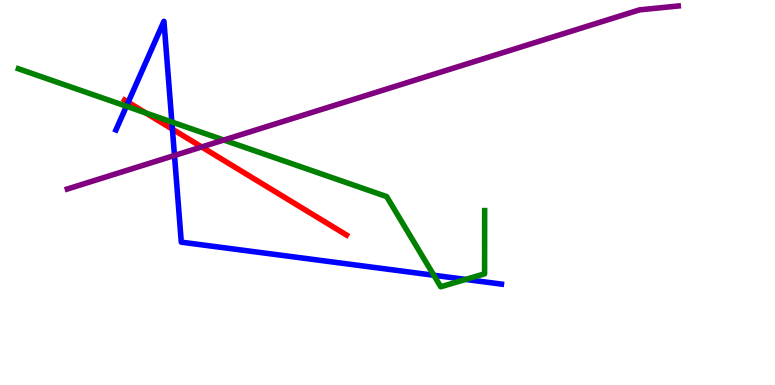[{'lines': ['blue', 'red'], 'intersections': [{'x': 1.65, 'y': 7.34}, {'x': 2.22, 'y': 6.65}]}, {'lines': ['green', 'red'], 'intersections': [{'x': 1.88, 'y': 7.07}]}, {'lines': ['purple', 'red'], 'intersections': [{'x': 2.6, 'y': 6.18}]}, {'lines': ['blue', 'green'], 'intersections': [{'x': 1.63, 'y': 7.24}, {'x': 2.22, 'y': 6.83}, {'x': 5.6, 'y': 2.85}, {'x': 6.01, 'y': 2.74}]}, {'lines': ['blue', 'purple'], 'intersections': [{'x': 2.25, 'y': 5.96}]}, {'lines': ['green', 'purple'], 'intersections': [{'x': 2.89, 'y': 6.36}]}]